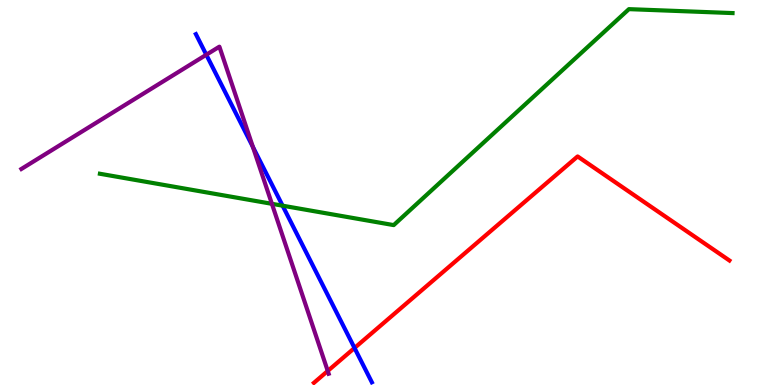[{'lines': ['blue', 'red'], 'intersections': [{'x': 4.57, 'y': 0.962}]}, {'lines': ['green', 'red'], 'intersections': []}, {'lines': ['purple', 'red'], 'intersections': [{'x': 4.23, 'y': 0.365}]}, {'lines': ['blue', 'green'], 'intersections': [{'x': 3.65, 'y': 4.66}]}, {'lines': ['blue', 'purple'], 'intersections': [{'x': 2.66, 'y': 8.58}, {'x': 3.26, 'y': 6.18}]}, {'lines': ['green', 'purple'], 'intersections': [{'x': 3.51, 'y': 4.71}]}]